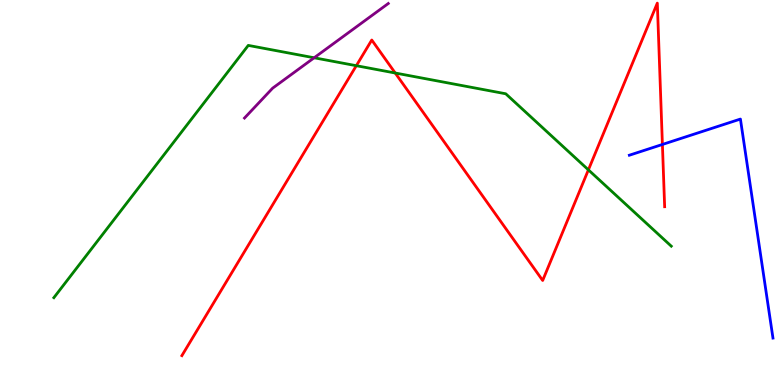[{'lines': ['blue', 'red'], 'intersections': [{'x': 8.55, 'y': 6.25}]}, {'lines': ['green', 'red'], 'intersections': [{'x': 4.6, 'y': 8.29}, {'x': 5.1, 'y': 8.1}, {'x': 7.59, 'y': 5.59}]}, {'lines': ['purple', 'red'], 'intersections': []}, {'lines': ['blue', 'green'], 'intersections': []}, {'lines': ['blue', 'purple'], 'intersections': []}, {'lines': ['green', 'purple'], 'intersections': [{'x': 4.05, 'y': 8.5}]}]